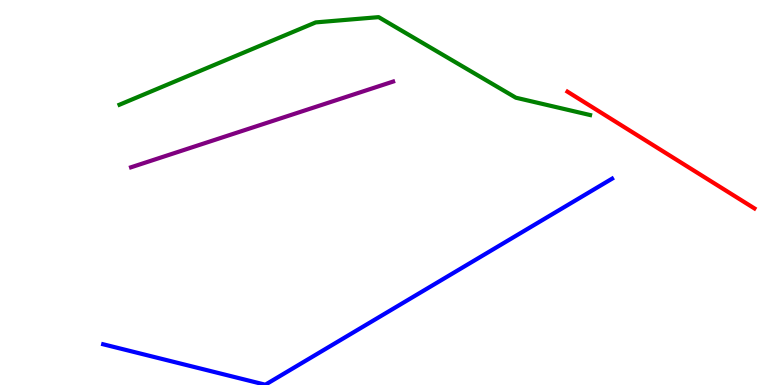[{'lines': ['blue', 'red'], 'intersections': []}, {'lines': ['green', 'red'], 'intersections': []}, {'lines': ['purple', 'red'], 'intersections': []}, {'lines': ['blue', 'green'], 'intersections': []}, {'lines': ['blue', 'purple'], 'intersections': []}, {'lines': ['green', 'purple'], 'intersections': []}]